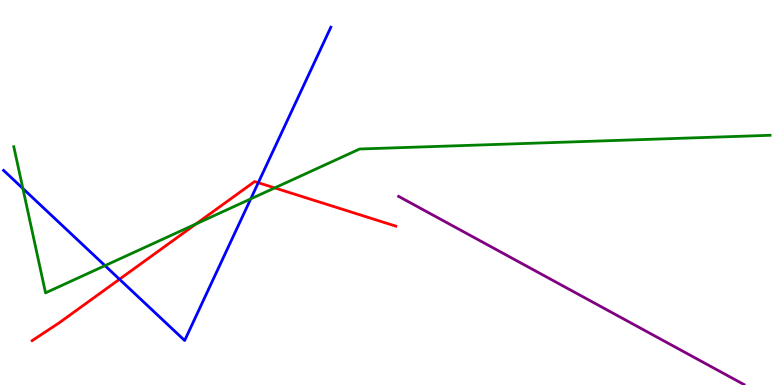[{'lines': ['blue', 'red'], 'intersections': [{'x': 1.54, 'y': 2.75}, {'x': 3.33, 'y': 5.25}]}, {'lines': ['green', 'red'], 'intersections': [{'x': 2.53, 'y': 4.18}, {'x': 3.54, 'y': 5.12}]}, {'lines': ['purple', 'red'], 'intersections': []}, {'lines': ['blue', 'green'], 'intersections': [{'x': 0.295, 'y': 5.1}, {'x': 1.35, 'y': 3.1}, {'x': 3.24, 'y': 4.83}]}, {'lines': ['blue', 'purple'], 'intersections': []}, {'lines': ['green', 'purple'], 'intersections': []}]